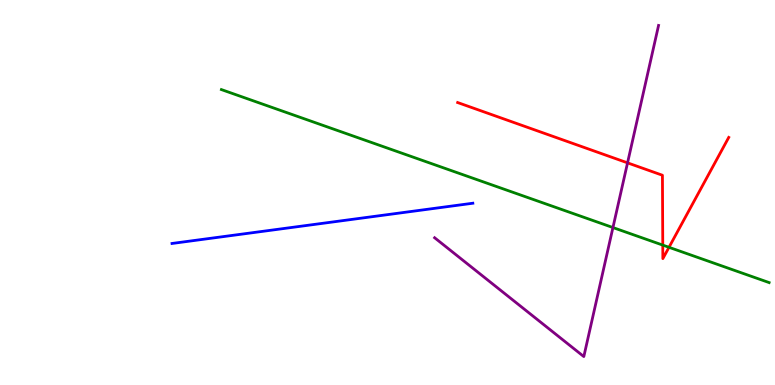[{'lines': ['blue', 'red'], 'intersections': []}, {'lines': ['green', 'red'], 'intersections': [{'x': 8.55, 'y': 3.63}, {'x': 8.63, 'y': 3.58}]}, {'lines': ['purple', 'red'], 'intersections': [{'x': 8.1, 'y': 5.77}]}, {'lines': ['blue', 'green'], 'intersections': []}, {'lines': ['blue', 'purple'], 'intersections': []}, {'lines': ['green', 'purple'], 'intersections': [{'x': 7.91, 'y': 4.09}]}]